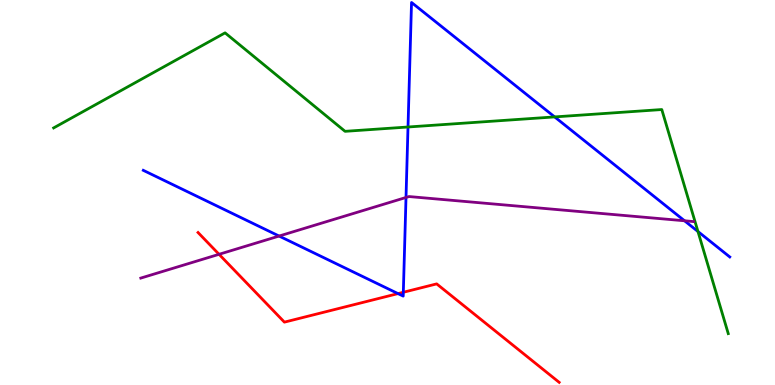[{'lines': ['blue', 'red'], 'intersections': [{'x': 5.14, 'y': 2.37}, {'x': 5.2, 'y': 2.41}]}, {'lines': ['green', 'red'], 'intersections': []}, {'lines': ['purple', 'red'], 'intersections': [{'x': 2.83, 'y': 3.39}]}, {'lines': ['blue', 'green'], 'intersections': [{'x': 5.26, 'y': 6.7}, {'x': 7.16, 'y': 6.96}, {'x': 9.01, 'y': 3.99}]}, {'lines': ['blue', 'purple'], 'intersections': [{'x': 3.6, 'y': 3.87}, {'x': 5.24, 'y': 4.87}, {'x': 8.83, 'y': 4.27}]}, {'lines': ['green', 'purple'], 'intersections': []}]